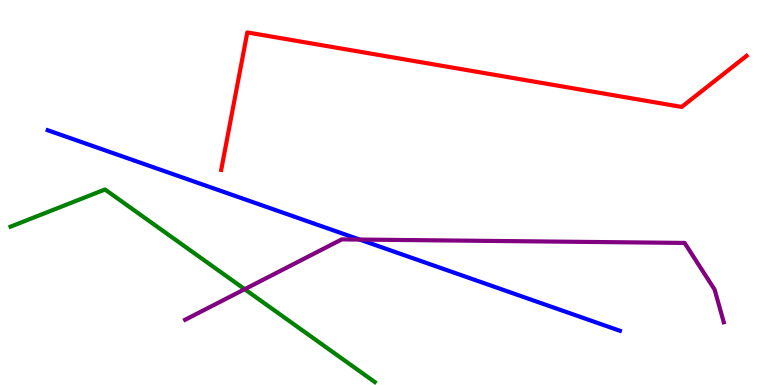[{'lines': ['blue', 'red'], 'intersections': []}, {'lines': ['green', 'red'], 'intersections': []}, {'lines': ['purple', 'red'], 'intersections': []}, {'lines': ['blue', 'green'], 'intersections': []}, {'lines': ['blue', 'purple'], 'intersections': [{'x': 4.64, 'y': 3.78}]}, {'lines': ['green', 'purple'], 'intersections': [{'x': 3.16, 'y': 2.49}]}]